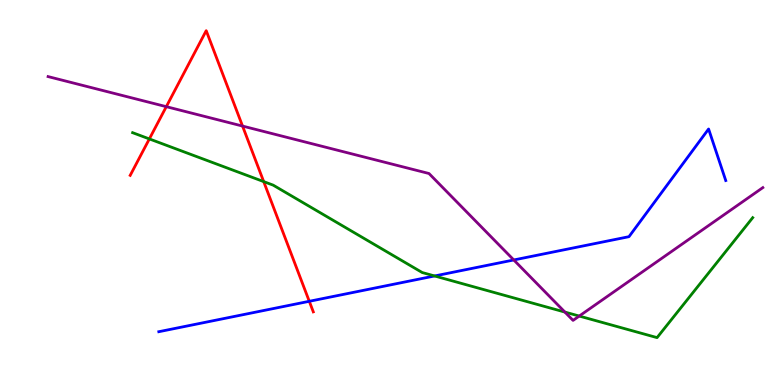[{'lines': ['blue', 'red'], 'intersections': [{'x': 3.99, 'y': 2.17}]}, {'lines': ['green', 'red'], 'intersections': [{'x': 1.93, 'y': 6.39}, {'x': 3.4, 'y': 5.28}]}, {'lines': ['purple', 'red'], 'intersections': [{'x': 2.15, 'y': 7.23}, {'x': 3.13, 'y': 6.73}]}, {'lines': ['blue', 'green'], 'intersections': [{'x': 5.61, 'y': 2.83}]}, {'lines': ['blue', 'purple'], 'intersections': [{'x': 6.63, 'y': 3.25}]}, {'lines': ['green', 'purple'], 'intersections': [{'x': 7.29, 'y': 1.89}, {'x': 7.47, 'y': 1.79}]}]